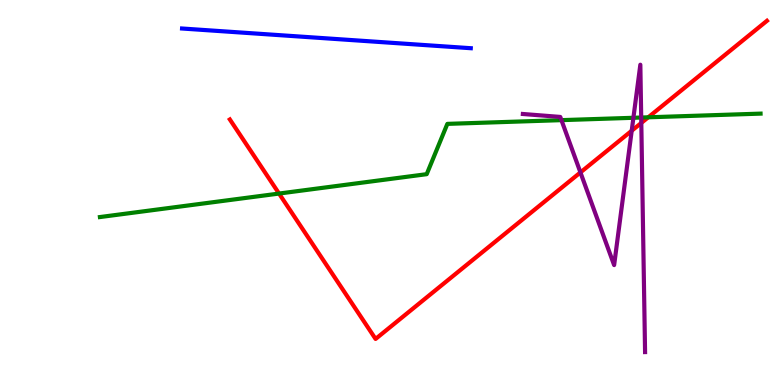[{'lines': ['blue', 'red'], 'intersections': []}, {'lines': ['green', 'red'], 'intersections': [{'x': 3.6, 'y': 4.97}, {'x': 8.36, 'y': 6.95}]}, {'lines': ['purple', 'red'], 'intersections': [{'x': 7.49, 'y': 5.52}, {'x': 8.15, 'y': 6.6}, {'x': 8.27, 'y': 6.81}]}, {'lines': ['blue', 'green'], 'intersections': []}, {'lines': ['blue', 'purple'], 'intersections': []}, {'lines': ['green', 'purple'], 'intersections': [{'x': 7.24, 'y': 6.88}, {'x': 8.17, 'y': 6.94}, {'x': 8.27, 'y': 6.95}]}]